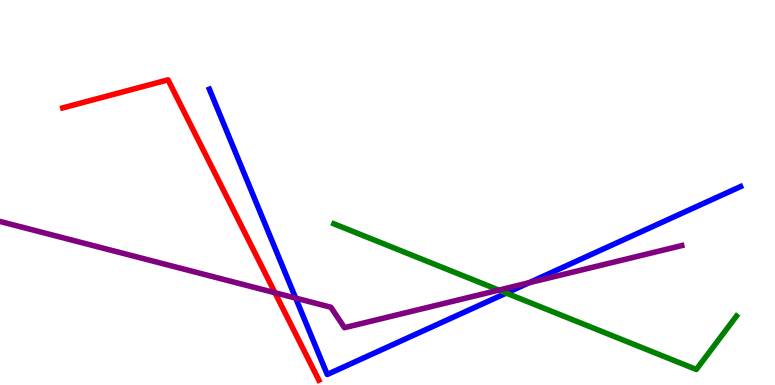[{'lines': ['blue', 'red'], 'intersections': []}, {'lines': ['green', 'red'], 'intersections': []}, {'lines': ['purple', 'red'], 'intersections': [{'x': 3.55, 'y': 2.4}]}, {'lines': ['blue', 'green'], 'intersections': [{'x': 6.53, 'y': 2.39}]}, {'lines': ['blue', 'purple'], 'intersections': [{'x': 3.82, 'y': 2.26}, {'x': 6.83, 'y': 2.66}]}, {'lines': ['green', 'purple'], 'intersections': [{'x': 6.44, 'y': 2.46}]}]